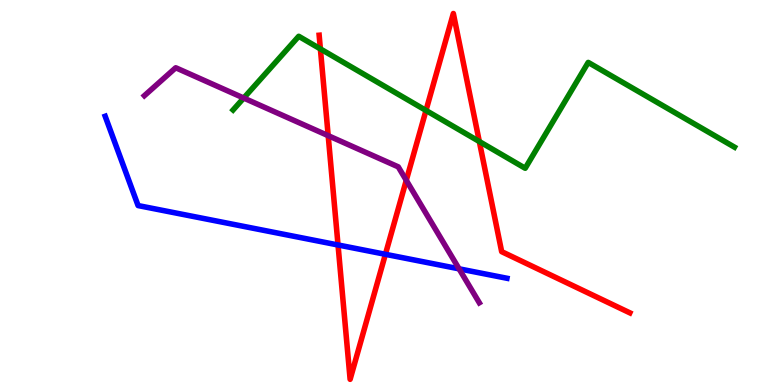[{'lines': ['blue', 'red'], 'intersections': [{'x': 4.36, 'y': 3.64}, {'x': 4.97, 'y': 3.39}]}, {'lines': ['green', 'red'], 'intersections': [{'x': 4.13, 'y': 8.73}, {'x': 5.5, 'y': 7.13}, {'x': 6.18, 'y': 6.32}]}, {'lines': ['purple', 'red'], 'intersections': [{'x': 4.23, 'y': 6.48}, {'x': 5.24, 'y': 5.32}]}, {'lines': ['blue', 'green'], 'intersections': []}, {'lines': ['blue', 'purple'], 'intersections': [{'x': 5.92, 'y': 3.02}]}, {'lines': ['green', 'purple'], 'intersections': [{'x': 3.14, 'y': 7.45}]}]